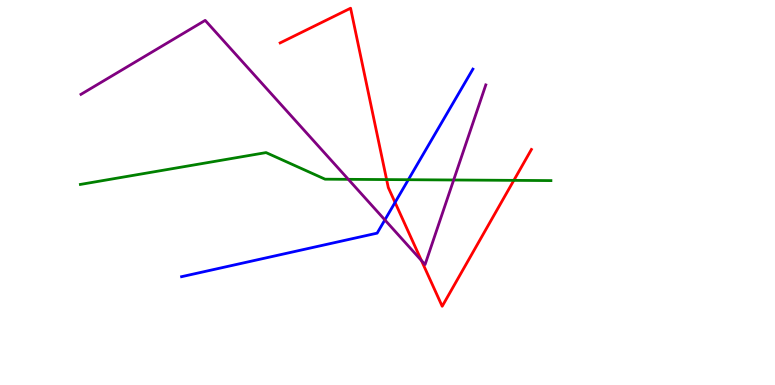[{'lines': ['blue', 'red'], 'intersections': [{'x': 5.1, 'y': 4.74}]}, {'lines': ['green', 'red'], 'intersections': [{'x': 4.99, 'y': 5.34}, {'x': 6.63, 'y': 5.32}]}, {'lines': ['purple', 'red'], 'intersections': [{'x': 5.44, 'y': 3.23}]}, {'lines': ['blue', 'green'], 'intersections': [{'x': 5.27, 'y': 5.33}]}, {'lines': ['blue', 'purple'], 'intersections': [{'x': 4.97, 'y': 4.29}]}, {'lines': ['green', 'purple'], 'intersections': [{'x': 4.49, 'y': 5.34}, {'x': 5.85, 'y': 5.32}]}]